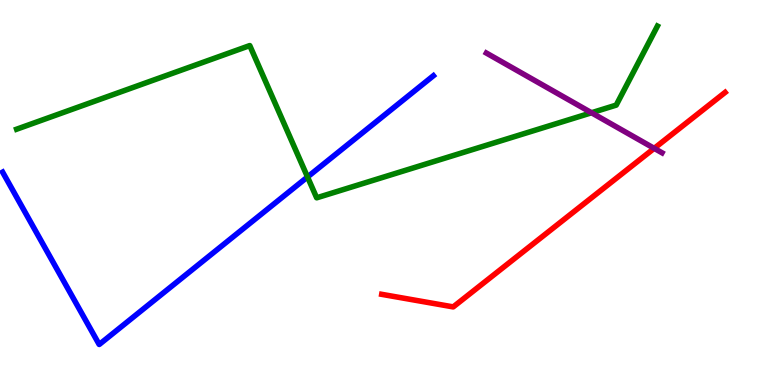[{'lines': ['blue', 'red'], 'intersections': []}, {'lines': ['green', 'red'], 'intersections': []}, {'lines': ['purple', 'red'], 'intersections': [{'x': 8.44, 'y': 6.15}]}, {'lines': ['blue', 'green'], 'intersections': [{'x': 3.97, 'y': 5.4}]}, {'lines': ['blue', 'purple'], 'intersections': []}, {'lines': ['green', 'purple'], 'intersections': [{'x': 7.63, 'y': 7.07}]}]